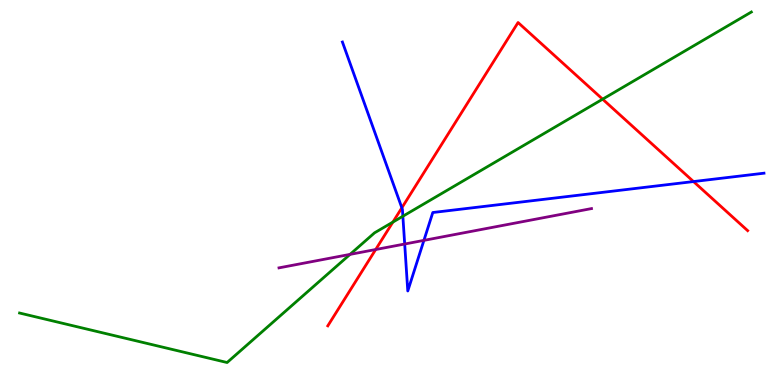[{'lines': ['blue', 'red'], 'intersections': [{'x': 5.19, 'y': 4.6}, {'x': 8.95, 'y': 5.28}]}, {'lines': ['green', 'red'], 'intersections': [{'x': 5.07, 'y': 4.23}, {'x': 7.78, 'y': 7.42}]}, {'lines': ['purple', 'red'], 'intersections': [{'x': 4.85, 'y': 3.52}]}, {'lines': ['blue', 'green'], 'intersections': [{'x': 5.2, 'y': 4.38}]}, {'lines': ['blue', 'purple'], 'intersections': [{'x': 5.22, 'y': 3.66}, {'x': 5.47, 'y': 3.76}]}, {'lines': ['green', 'purple'], 'intersections': [{'x': 4.52, 'y': 3.39}]}]